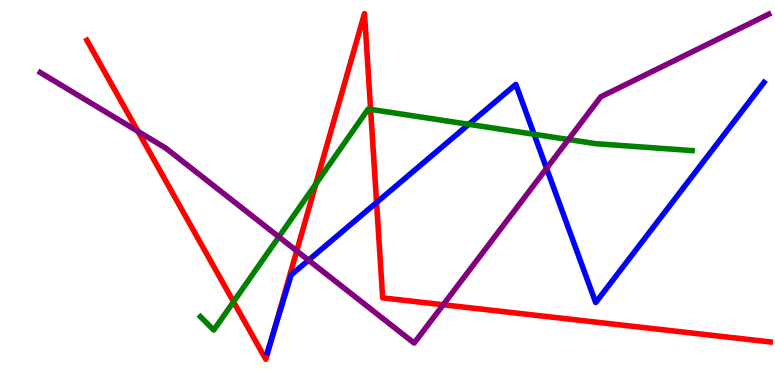[{'lines': ['blue', 'red'], 'intersections': [{'x': 3.52, 'y': 1.29}, {'x': 4.86, 'y': 4.74}]}, {'lines': ['green', 'red'], 'intersections': [{'x': 3.01, 'y': 2.16}, {'x': 4.08, 'y': 5.22}, {'x': 4.78, 'y': 7.16}]}, {'lines': ['purple', 'red'], 'intersections': [{'x': 1.78, 'y': 6.59}, {'x': 3.83, 'y': 3.48}, {'x': 5.72, 'y': 2.08}]}, {'lines': ['blue', 'green'], 'intersections': [{'x': 6.05, 'y': 6.77}, {'x': 6.89, 'y': 6.51}]}, {'lines': ['blue', 'purple'], 'intersections': [{'x': 3.98, 'y': 3.24}, {'x': 7.05, 'y': 5.63}]}, {'lines': ['green', 'purple'], 'intersections': [{'x': 3.6, 'y': 3.85}, {'x': 7.33, 'y': 6.38}]}]